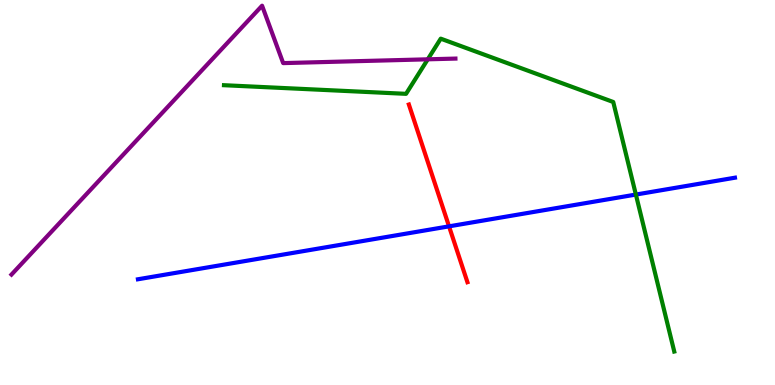[{'lines': ['blue', 'red'], 'intersections': [{'x': 5.79, 'y': 4.12}]}, {'lines': ['green', 'red'], 'intersections': []}, {'lines': ['purple', 'red'], 'intersections': []}, {'lines': ['blue', 'green'], 'intersections': [{'x': 8.2, 'y': 4.95}]}, {'lines': ['blue', 'purple'], 'intersections': []}, {'lines': ['green', 'purple'], 'intersections': [{'x': 5.52, 'y': 8.46}]}]